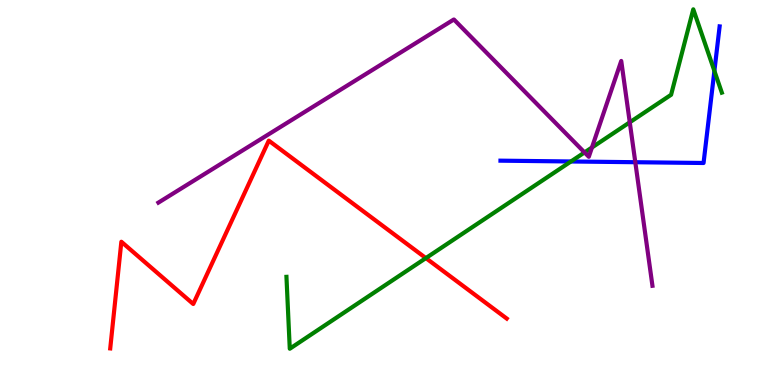[{'lines': ['blue', 'red'], 'intersections': []}, {'lines': ['green', 'red'], 'intersections': [{'x': 5.5, 'y': 3.3}]}, {'lines': ['purple', 'red'], 'intersections': []}, {'lines': ['blue', 'green'], 'intersections': [{'x': 7.37, 'y': 5.81}, {'x': 9.22, 'y': 8.16}]}, {'lines': ['blue', 'purple'], 'intersections': [{'x': 8.2, 'y': 5.79}]}, {'lines': ['green', 'purple'], 'intersections': [{'x': 7.54, 'y': 6.04}, {'x': 7.64, 'y': 6.17}, {'x': 8.13, 'y': 6.82}]}]